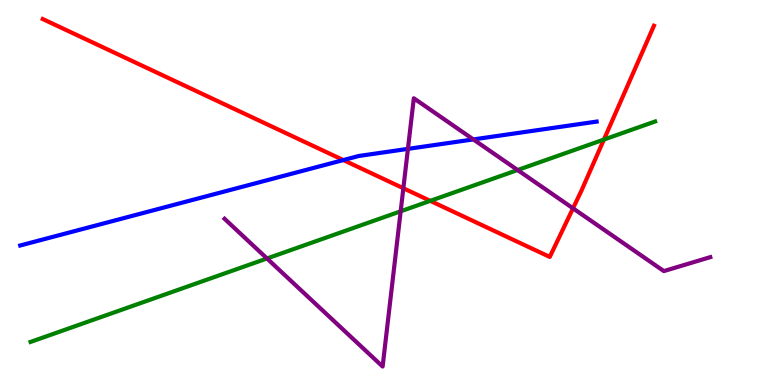[{'lines': ['blue', 'red'], 'intersections': [{'x': 4.43, 'y': 5.84}]}, {'lines': ['green', 'red'], 'intersections': [{'x': 5.55, 'y': 4.78}, {'x': 7.79, 'y': 6.37}]}, {'lines': ['purple', 'red'], 'intersections': [{'x': 5.2, 'y': 5.11}, {'x': 7.39, 'y': 4.59}]}, {'lines': ['blue', 'green'], 'intersections': []}, {'lines': ['blue', 'purple'], 'intersections': [{'x': 5.26, 'y': 6.13}, {'x': 6.11, 'y': 6.38}]}, {'lines': ['green', 'purple'], 'intersections': [{'x': 3.45, 'y': 3.29}, {'x': 5.17, 'y': 4.51}, {'x': 6.68, 'y': 5.58}]}]